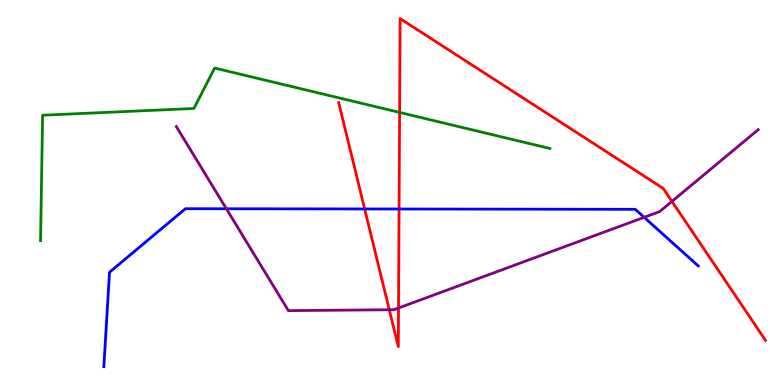[{'lines': ['blue', 'red'], 'intersections': [{'x': 4.71, 'y': 4.57}, {'x': 5.15, 'y': 4.57}]}, {'lines': ['green', 'red'], 'intersections': [{'x': 5.16, 'y': 7.08}]}, {'lines': ['purple', 'red'], 'intersections': [{'x': 5.02, 'y': 1.95}, {'x': 5.14, 'y': 2.0}, {'x': 8.67, 'y': 4.77}]}, {'lines': ['blue', 'green'], 'intersections': []}, {'lines': ['blue', 'purple'], 'intersections': [{'x': 2.92, 'y': 4.58}, {'x': 8.31, 'y': 4.36}]}, {'lines': ['green', 'purple'], 'intersections': []}]